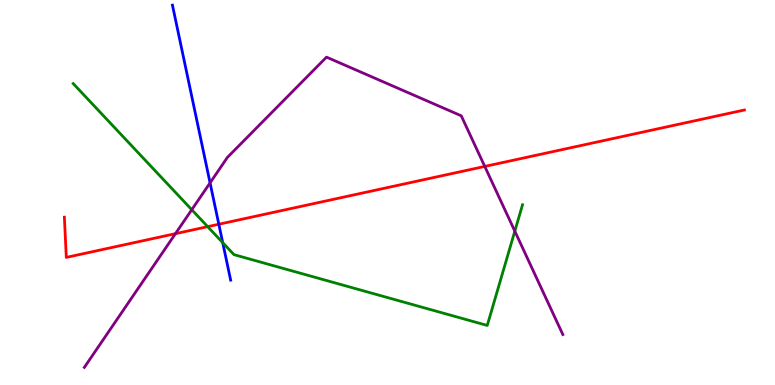[{'lines': ['blue', 'red'], 'intersections': [{'x': 2.82, 'y': 4.18}]}, {'lines': ['green', 'red'], 'intersections': [{'x': 2.68, 'y': 4.11}]}, {'lines': ['purple', 'red'], 'intersections': [{'x': 2.26, 'y': 3.93}, {'x': 6.26, 'y': 5.68}]}, {'lines': ['blue', 'green'], 'intersections': [{'x': 2.87, 'y': 3.7}]}, {'lines': ['blue', 'purple'], 'intersections': [{'x': 2.71, 'y': 5.25}]}, {'lines': ['green', 'purple'], 'intersections': [{'x': 2.47, 'y': 4.55}, {'x': 6.64, 'y': 4.0}]}]